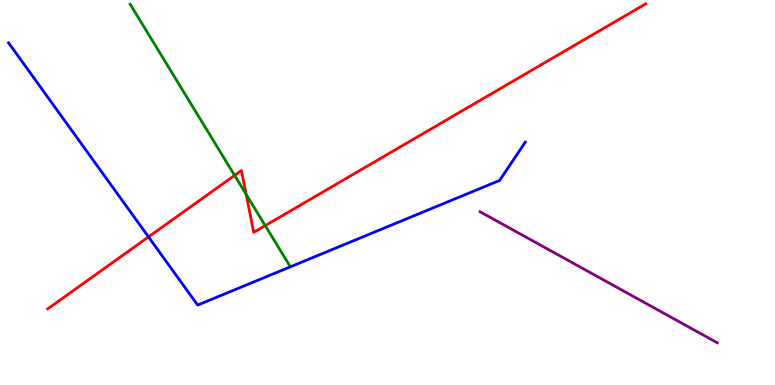[{'lines': ['blue', 'red'], 'intersections': [{'x': 1.92, 'y': 3.85}]}, {'lines': ['green', 'red'], 'intersections': [{'x': 3.03, 'y': 5.44}, {'x': 3.18, 'y': 4.95}, {'x': 3.42, 'y': 4.14}]}, {'lines': ['purple', 'red'], 'intersections': []}, {'lines': ['blue', 'green'], 'intersections': []}, {'lines': ['blue', 'purple'], 'intersections': []}, {'lines': ['green', 'purple'], 'intersections': []}]